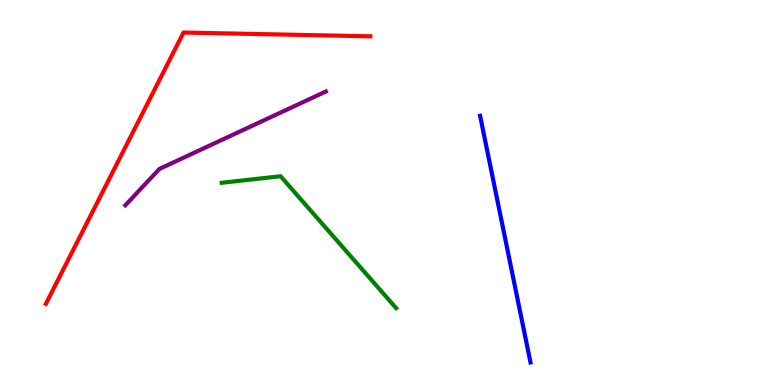[{'lines': ['blue', 'red'], 'intersections': []}, {'lines': ['green', 'red'], 'intersections': []}, {'lines': ['purple', 'red'], 'intersections': []}, {'lines': ['blue', 'green'], 'intersections': []}, {'lines': ['blue', 'purple'], 'intersections': []}, {'lines': ['green', 'purple'], 'intersections': []}]